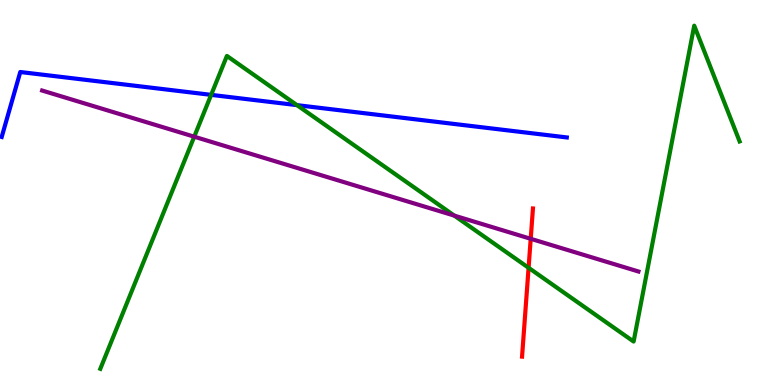[{'lines': ['blue', 'red'], 'intersections': []}, {'lines': ['green', 'red'], 'intersections': [{'x': 6.82, 'y': 3.04}]}, {'lines': ['purple', 'red'], 'intersections': [{'x': 6.85, 'y': 3.8}]}, {'lines': ['blue', 'green'], 'intersections': [{'x': 2.72, 'y': 7.54}, {'x': 3.83, 'y': 7.27}]}, {'lines': ['blue', 'purple'], 'intersections': []}, {'lines': ['green', 'purple'], 'intersections': [{'x': 2.51, 'y': 6.45}, {'x': 5.86, 'y': 4.4}]}]